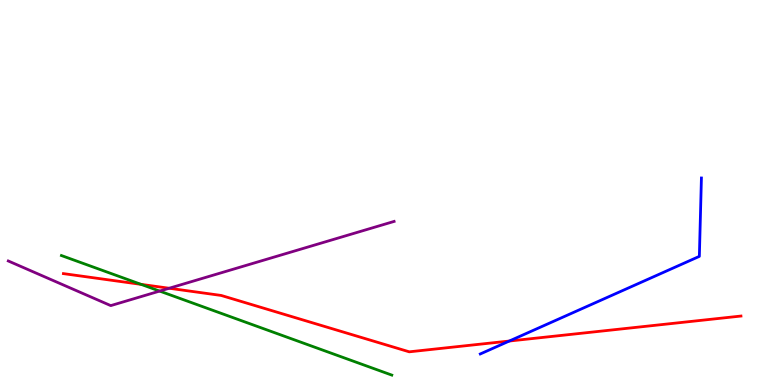[{'lines': ['blue', 'red'], 'intersections': [{'x': 6.57, 'y': 1.14}]}, {'lines': ['green', 'red'], 'intersections': [{'x': 1.82, 'y': 2.61}]}, {'lines': ['purple', 'red'], 'intersections': [{'x': 2.18, 'y': 2.51}]}, {'lines': ['blue', 'green'], 'intersections': []}, {'lines': ['blue', 'purple'], 'intersections': []}, {'lines': ['green', 'purple'], 'intersections': [{'x': 2.06, 'y': 2.44}]}]